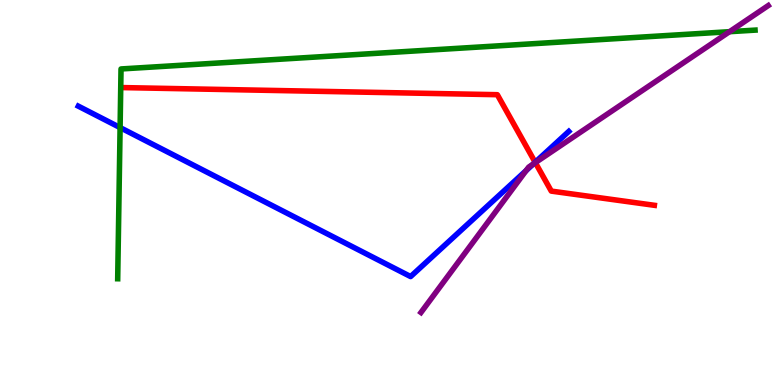[{'lines': ['blue', 'red'], 'intersections': [{'x': 6.91, 'y': 5.78}]}, {'lines': ['green', 'red'], 'intersections': []}, {'lines': ['purple', 'red'], 'intersections': [{'x': 6.91, 'y': 5.78}]}, {'lines': ['blue', 'green'], 'intersections': [{'x': 1.55, 'y': 6.69}]}, {'lines': ['blue', 'purple'], 'intersections': [{'x': 6.79, 'y': 5.57}, {'x': 6.88, 'y': 5.74}]}, {'lines': ['green', 'purple'], 'intersections': [{'x': 9.41, 'y': 9.18}]}]